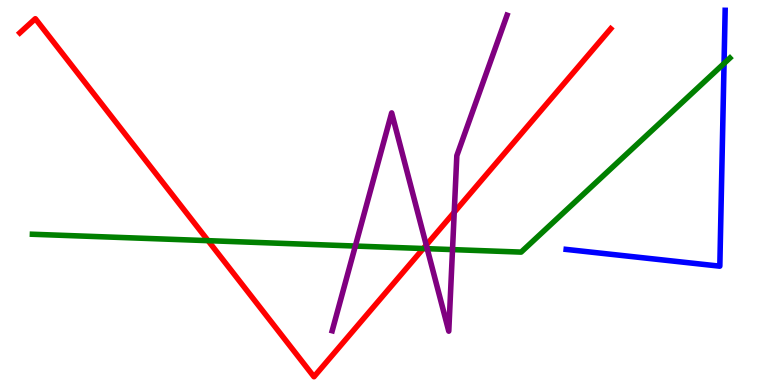[{'lines': ['blue', 'red'], 'intersections': []}, {'lines': ['green', 'red'], 'intersections': [{'x': 2.68, 'y': 3.75}, {'x': 5.46, 'y': 3.54}]}, {'lines': ['purple', 'red'], 'intersections': [{'x': 5.5, 'y': 3.63}, {'x': 5.86, 'y': 4.49}]}, {'lines': ['blue', 'green'], 'intersections': [{'x': 9.34, 'y': 8.35}]}, {'lines': ['blue', 'purple'], 'intersections': []}, {'lines': ['green', 'purple'], 'intersections': [{'x': 4.58, 'y': 3.61}, {'x': 5.51, 'y': 3.54}, {'x': 5.84, 'y': 3.52}]}]